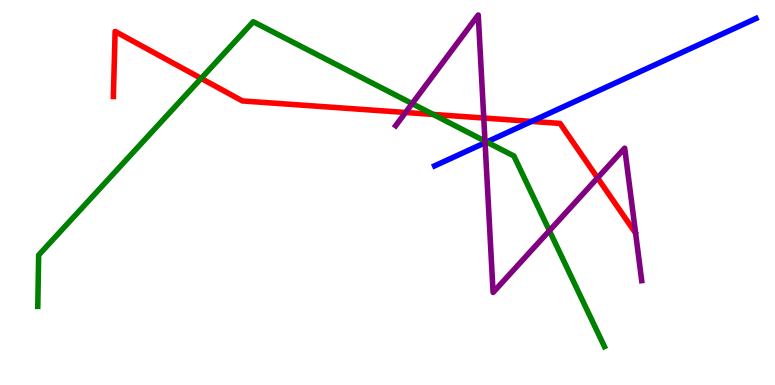[{'lines': ['blue', 'red'], 'intersections': [{'x': 6.86, 'y': 6.85}]}, {'lines': ['green', 'red'], 'intersections': [{'x': 2.6, 'y': 7.96}, {'x': 5.59, 'y': 7.03}]}, {'lines': ['purple', 'red'], 'intersections': [{'x': 5.23, 'y': 7.08}, {'x': 6.24, 'y': 6.93}, {'x': 7.71, 'y': 5.38}]}, {'lines': ['blue', 'green'], 'intersections': [{'x': 6.28, 'y': 6.31}]}, {'lines': ['blue', 'purple'], 'intersections': [{'x': 6.26, 'y': 6.29}]}, {'lines': ['green', 'purple'], 'intersections': [{'x': 5.32, 'y': 7.31}, {'x': 6.26, 'y': 6.33}, {'x': 7.09, 'y': 4.01}]}]